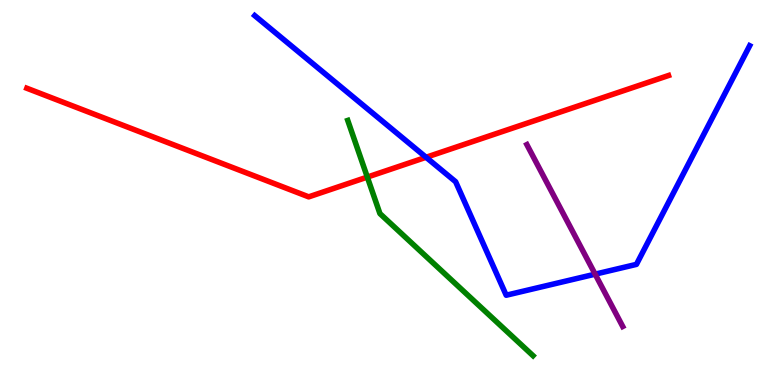[{'lines': ['blue', 'red'], 'intersections': [{'x': 5.5, 'y': 5.91}]}, {'lines': ['green', 'red'], 'intersections': [{'x': 4.74, 'y': 5.4}]}, {'lines': ['purple', 'red'], 'intersections': []}, {'lines': ['blue', 'green'], 'intersections': []}, {'lines': ['blue', 'purple'], 'intersections': [{'x': 7.68, 'y': 2.88}]}, {'lines': ['green', 'purple'], 'intersections': []}]